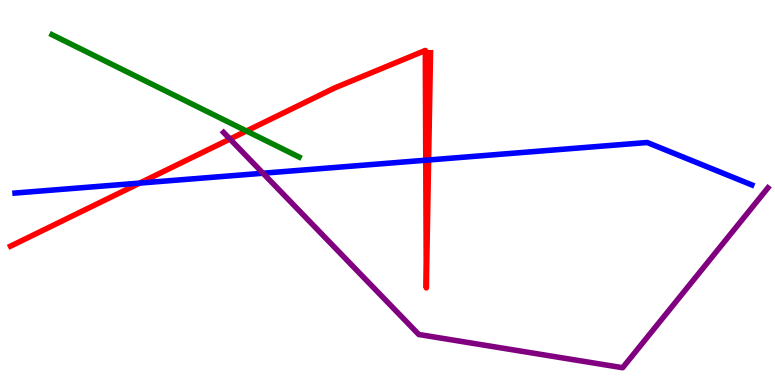[{'lines': ['blue', 'red'], 'intersections': [{'x': 1.8, 'y': 5.24}, {'x': 5.49, 'y': 5.84}, {'x': 5.53, 'y': 5.84}]}, {'lines': ['green', 'red'], 'intersections': [{'x': 3.18, 'y': 6.6}]}, {'lines': ['purple', 'red'], 'intersections': [{'x': 2.97, 'y': 6.39}]}, {'lines': ['blue', 'green'], 'intersections': []}, {'lines': ['blue', 'purple'], 'intersections': [{'x': 3.39, 'y': 5.5}]}, {'lines': ['green', 'purple'], 'intersections': []}]